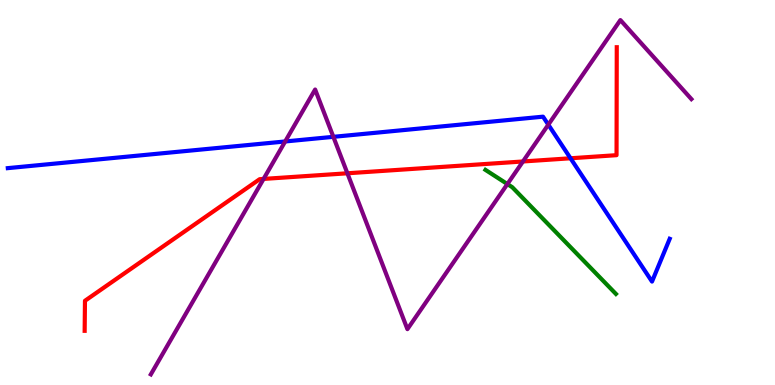[{'lines': ['blue', 'red'], 'intersections': [{'x': 7.36, 'y': 5.89}]}, {'lines': ['green', 'red'], 'intersections': []}, {'lines': ['purple', 'red'], 'intersections': [{'x': 3.4, 'y': 5.35}, {'x': 4.48, 'y': 5.5}, {'x': 6.75, 'y': 5.81}]}, {'lines': ['blue', 'green'], 'intersections': []}, {'lines': ['blue', 'purple'], 'intersections': [{'x': 3.68, 'y': 6.33}, {'x': 4.3, 'y': 6.45}, {'x': 7.08, 'y': 6.76}]}, {'lines': ['green', 'purple'], 'intersections': [{'x': 6.55, 'y': 5.22}]}]